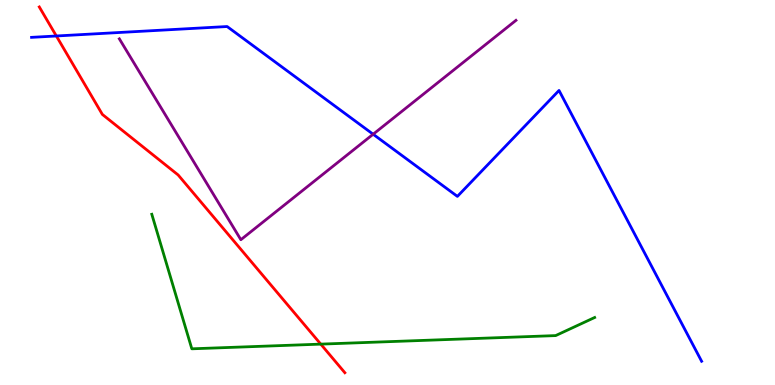[{'lines': ['blue', 'red'], 'intersections': [{'x': 0.727, 'y': 9.07}]}, {'lines': ['green', 'red'], 'intersections': [{'x': 4.14, 'y': 1.06}]}, {'lines': ['purple', 'red'], 'intersections': []}, {'lines': ['blue', 'green'], 'intersections': []}, {'lines': ['blue', 'purple'], 'intersections': [{'x': 4.81, 'y': 6.51}]}, {'lines': ['green', 'purple'], 'intersections': []}]